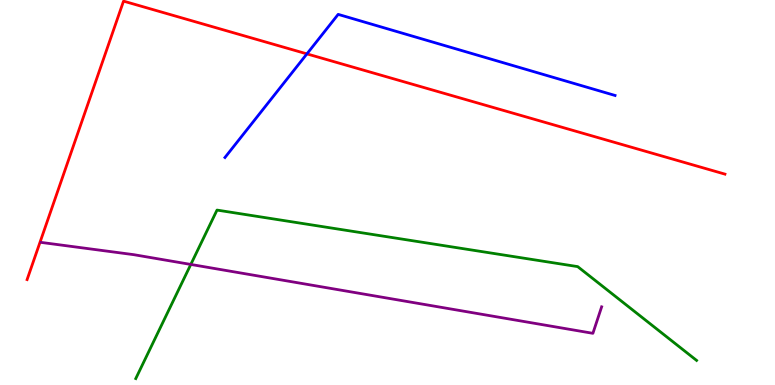[{'lines': ['blue', 'red'], 'intersections': [{'x': 3.96, 'y': 8.6}]}, {'lines': ['green', 'red'], 'intersections': []}, {'lines': ['purple', 'red'], 'intersections': []}, {'lines': ['blue', 'green'], 'intersections': []}, {'lines': ['blue', 'purple'], 'intersections': []}, {'lines': ['green', 'purple'], 'intersections': [{'x': 2.46, 'y': 3.13}]}]